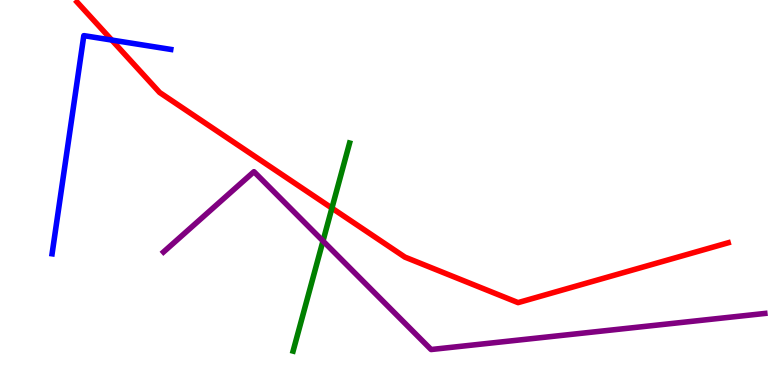[{'lines': ['blue', 'red'], 'intersections': [{'x': 1.44, 'y': 8.96}]}, {'lines': ['green', 'red'], 'intersections': [{'x': 4.28, 'y': 4.59}]}, {'lines': ['purple', 'red'], 'intersections': []}, {'lines': ['blue', 'green'], 'intersections': []}, {'lines': ['blue', 'purple'], 'intersections': []}, {'lines': ['green', 'purple'], 'intersections': [{'x': 4.17, 'y': 3.74}]}]